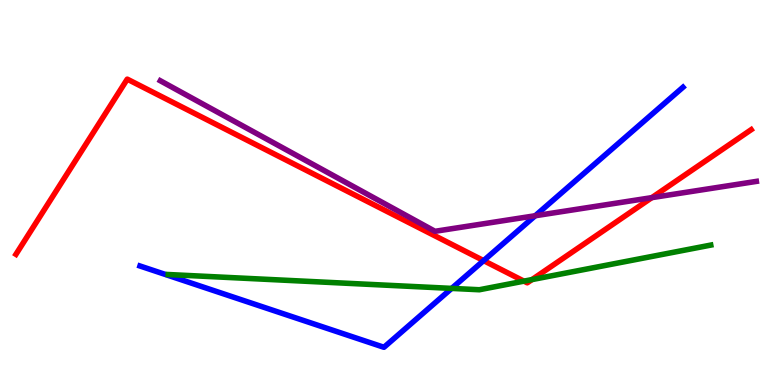[{'lines': ['blue', 'red'], 'intersections': [{'x': 6.24, 'y': 3.23}]}, {'lines': ['green', 'red'], 'intersections': [{'x': 6.76, 'y': 2.7}, {'x': 6.86, 'y': 2.74}]}, {'lines': ['purple', 'red'], 'intersections': [{'x': 8.41, 'y': 4.87}]}, {'lines': ['blue', 'green'], 'intersections': [{'x': 5.83, 'y': 2.51}]}, {'lines': ['blue', 'purple'], 'intersections': [{'x': 6.91, 'y': 4.4}]}, {'lines': ['green', 'purple'], 'intersections': []}]